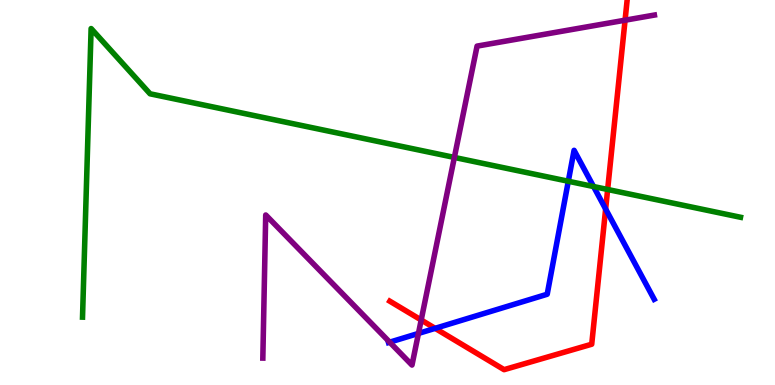[{'lines': ['blue', 'red'], 'intersections': [{'x': 5.61, 'y': 1.47}, {'x': 7.81, 'y': 4.57}]}, {'lines': ['green', 'red'], 'intersections': [{'x': 7.84, 'y': 5.08}]}, {'lines': ['purple', 'red'], 'intersections': [{'x': 5.43, 'y': 1.69}, {'x': 8.07, 'y': 9.48}]}, {'lines': ['blue', 'green'], 'intersections': [{'x': 7.33, 'y': 5.29}, {'x': 7.66, 'y': 5.15}]}, {'lines': ['blue', 'purple'], 'intersections': [{'x': 5.03, 'y': 1.11}, {'x': 5.4, 'y': 1.34}]}, {'lines': ['green', 'purple'], 'intersections': [{'x': 5.86, 'y': 5.91}]}]